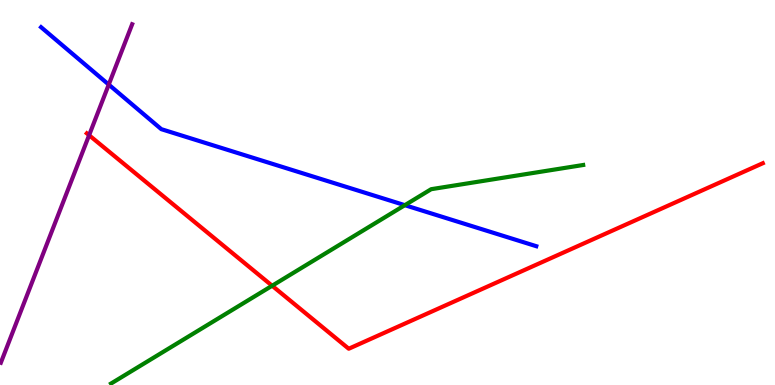[{'lines': ['blue', 'red'], 'intersections': []}, {'lines': ['green', 'red'], 'intersections': [{'x': 3.51, 'y': 2.58}]}, {'lines': ['purple', 'red'], 'intersections': [{'x': 1.15, 'y': 6.49}]}, {'lines': ['blue', 'green'], 'intersections': [{'x': 5.22, 'y': 4.67}]}, {'lines': ['blue', 'purple'], 'intersections': [{'x': 1.4, 'y': 7.8}]}, {'lines': ['green', 'purple'], 'intersections': []}]